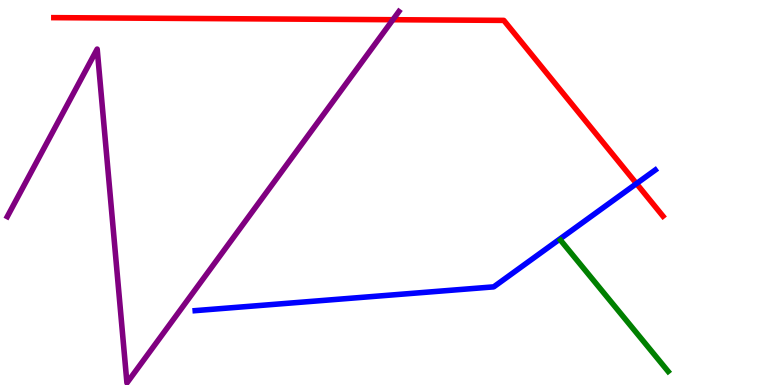[{'lines': ['blue', 'red'], 'intersections': [{'x': 8.21, 'y': 5.23}]}, {'lines': ['green', 'red'], 'intersections': []}, {'lines': ['purple', 'red'], 'intersections': [{'x': 5.07, 'y': 9.49}]}, {'lines': ['blue', 'green'], 'intersections': []}, {'lines': ['blue', 'purple'], 'intersections': []}, {'lines': ['green', 'purple'], 'intersections': []}]